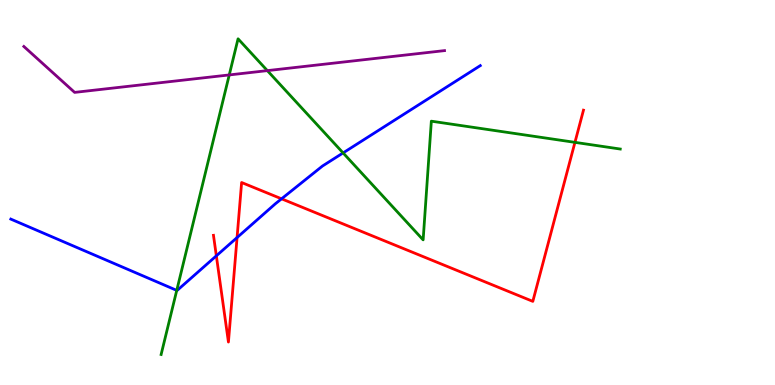[{'lines': ['blue', 'red'], 'intersections': [{'x': 2.79, 'y': 3.35}, {'x': 3.06, 'y': 3.83}, {'x': 3.63, 'y': 4.84}]}, {'lines': ['green', 'red'], 'intersections': [{'x': 7.42, 'y': 6.3}]}, {'lines': ['purple', 'red'], 'intersections': []}, {'lines': ['blue', 'green'], 'intersections': [{'x': 2.28, 'y': 2.46}, {'x': 4.43, 'y': 6.03}]}, {'lines': ['blue', 'purple'], 'intersections': []}, {'lines': ['green', 'purple'], 'intersections': [{'x': 2.96, 'y': 8.05}, {'x': 3.45, 'y': 8.17}]}]